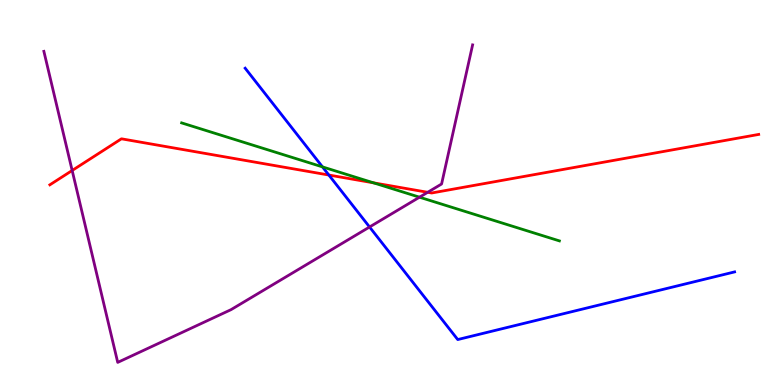[{'lines': ['blue', 'red'], 'intersections': [{'x': 4.24, 'y': 5.45}]}, {'lines': ['green', 'red'], 'intersections': [{'x': 4.82, 'y': 5.25}]}, {'lines': ['purple', 'red'], 'intersections': [{'x': 0.931, 'y': 5.57}, {'x': 5.52, 'y': 5.01}]}, {'lines': ['blue', 'green'], 'intersections': [{'x': 4.16, 'y': 5.67}]}, {'lines': ['blue', 'purple'], 'intersections': [{'x': 4.77, 'y': 4.1}]}, {'lines': ['green', 'purple'], 'intersections': [{'x': 5.41, 'y': 4.88}]}]